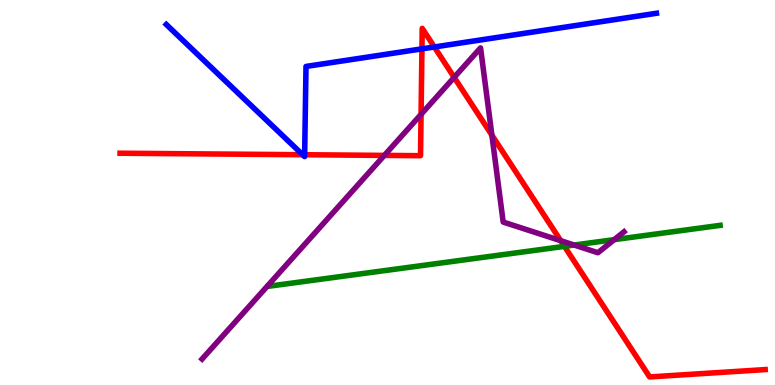[{'lines': ['blue', 'red'], 'intersections': [{'x': 3.91, 'y': 5.98}, {'x': 3.93, 'y': 5.98}, {'x': 5.44, 'y': 8.73}, {'x': 5.6, 'y': 8.78}]}, {'lines': ['green', 'red'], 'intersections': [{'x': 7.28, 'y': 3.6}]}, {'lines': ['purple', 'red'], 'intersections': [{'x': 4.96, 'y': 5.96}, {'x': 5.43, 'y': 7.03}, {'x': 5.86, 'y': 7.99}, {'x': 6.35, 'y': 6.49}, {'x': 7.24, 'y': 3.75}]}, {'lines': ['blue', 'green'], 'intersections': []}, {'lines': ['blue', 'purple'], 'intersections': []}, {'lines': ['green', 'purple'], 'intersections': [{'x': 7.41, 'y': 3.64}, {'x': 7.93, 'y': 3.78}]}]